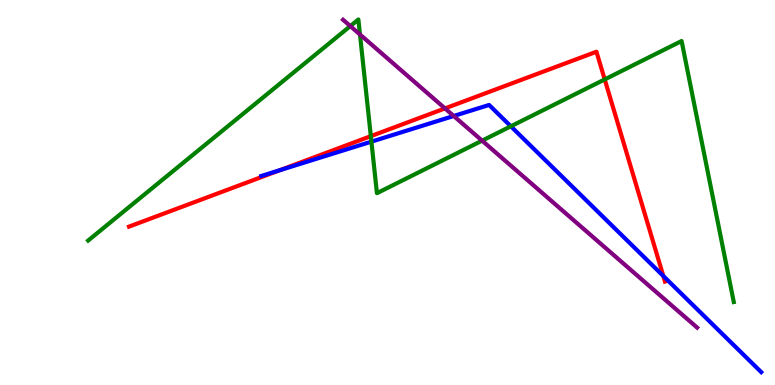[{'lines': ['blue', 'red'], 'intersections': [{'x': 3.61, 'y': 5.58}, {'x': 8.56, 'y': 2.83}]}, {'lines': ['green', 'red'], 'intersections': [{'x': 4.78, 'y': 6.46}, {'x': 7.8, 'y': 7.94}]}, {'lines': ['purple', 'red'], 'intersections': [{'x': 5.74, 'y': 7.18}]}, {'lines': ['blue', 'green'], 'intersections': [{'x': 4.79, 'y': 6.32}, {'x': 6.59, 'y': 6.72}]}, {'lines': ['blue', 'purple'], 'intersections': [{'x': 5.85, 'y': 6.99}]}, {'lines': ['green', 'purple'], 'intersections': [{'x': 4.52, 'y': 9.32}, {'x': 4.64, 'y': 9.1}, {'x': 6.22, 'y': 6.35}]}]